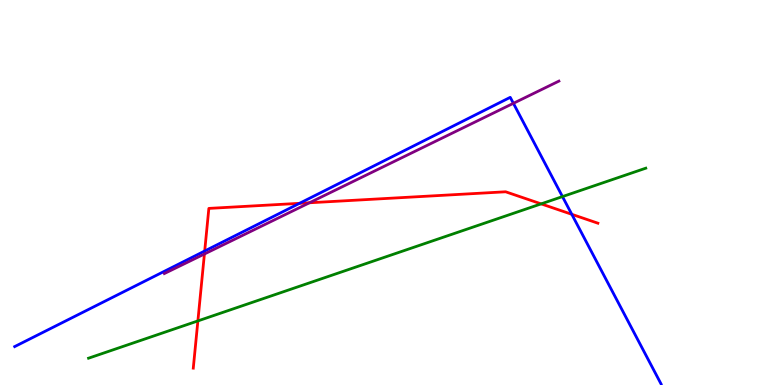[{'lines': ['blue', 'red'], 'intersections': [{'x': 2.64, 'y': 3.48}, {'x': 3.86, 'y': 4.72}, {'x': 7.38, 'y': 4.43}]}, {'lines': ['green', 'red'], 'intersections': [{'x': 2.55, 'y': 1.66}, {'x': 6.98, 'y': 4.7}]}, {'lines': ['purple', 'red'], 'intersections': [{'x': 2.64, 'y': 3.4}, {'x': 3.99, 'y': 4.73}]}, {'lines': ['blue', 'green'], 'intersections': [{'x': 7.26, 'y': 4.89}]}, {'lines': ['blue', 'purple'], 'intersections': [{'x': 6.62, 'y': 7.32}]}, {'lines': ['green', 'purple'], 'intersections': []}]